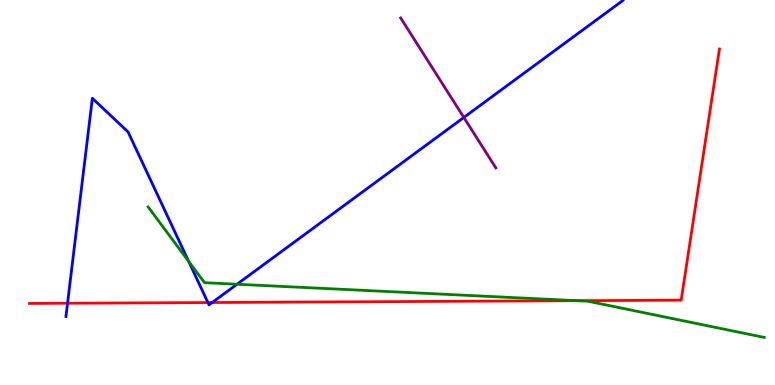[{'lines': ['blue', 'red'], 'intersections': [{'x': 0.872, 'y': 2.12}, {'x': 2.68, 'y': 2.14}, {'x': 2.74, 'y': 2.14}]}, {'lines': ['green', 'red'], 'intersections': [{'x': 7.45, 'y': 2.19}]}, {'lines': ['purple', 'red'], 'intersections': []}, {'lines': ['blue', 'green'], 'intersections': [{'x': 2.43, 'y': 3.21}, {'x': 3.06, 'y': 2.62}]}, {'lines': ['blue', 'purple'], 'intersections': [{'x': 5.98, 'y': 6.95}]}, {'lines': ['green', 'purple'], 'intersections': []}]